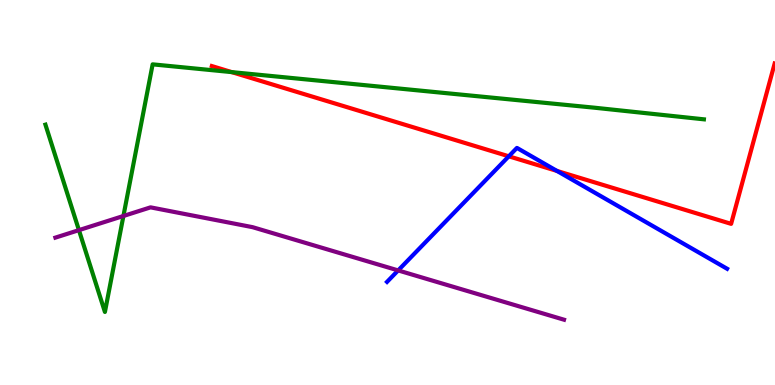[{'lines': ['blue', 'red'], 'intersections': [{'x': 6.57, 'y': 5.94}, {'x': 7.19, 'y': 5.56}]}, {'lines': ['green', 'red'], 'intersections': [{'x': 2.99, 'y': 8.13}]}, {'lines': ['purple', 'red'], 'intersections': []}, {'lines': ['blue', 'green'], 'intersections': []}, {'lines': ['blue', 'purple'], 'intersections': [{'x': 5.14, 'y': 2.98}]}, {'lines': ['green', 'purple'], 'intersections': [{'x': 1.02, 'y': 4.02}, {'x': 1.59, 'y': 4.39}]}]